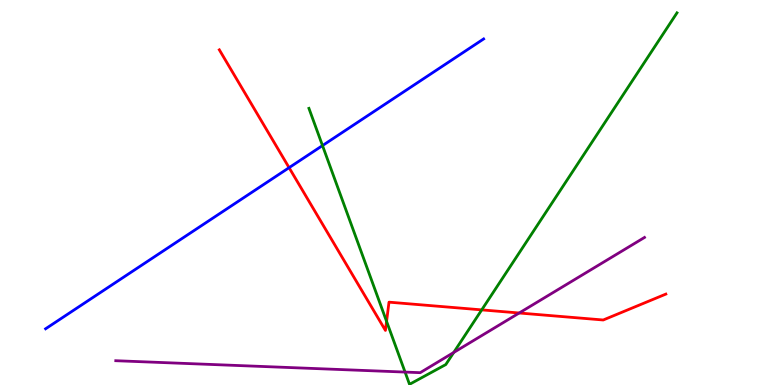[{'lines': ['blue', 'red'], 'intersections': [{'x': 3.73, 'y': 5.64}]}, {'lines': ['green', 'red'], 'intersections': [{'x': 4.99, 'y': 1.65}, {'x': 6.22, 'y': 1.95}]}, {'lines': ['purple', 'red'], 'intersections': [{'x': 6.7, 'y': 1.87}]}, {'lines': ['blue', 'green'], 'intersections': [{'x': 4.16, 'y': 6.22}]}, {'lines': ['blue', 'purple'], 'intersections': []}, {'lines': ['green', 'purple'], 'intersections': [{'x': 5.23, 'y': 0.336}, {'x': 5.85, 'y': 0.845}]}]